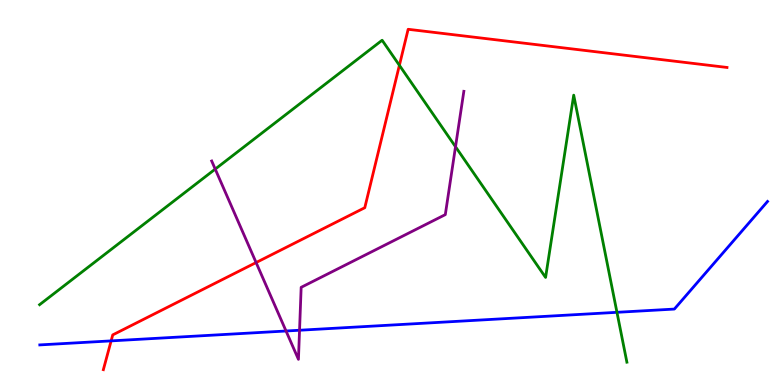[{'lines': ['blue', 'red'], 'intersections': [{'x': 1.43, 'y': 1.15}]}, {'lines': ['green', 'red'], 'intersections': [{'x': 5.15, 'y': 8.3}]}, {'lines': ['purple', 'red'], 'intersections': [{'x': 3.3, 'y': 3.18}]}, {'lines': ['blue', 'green'], 'intersections': [{'x': 7.96, 'y': 1.89}]}, {'lines': ['blue', 'purple'], 'intersections': [{'x': 3.69, 'y': 1.4}, {'x': 3.87, 'y': 1.42}]}, {'lines': ['green', 'purple'], 'intersections': [{'x': 2.78, 'y': 5.61}, {'x': 5.88, 'y': 6.19}]}]